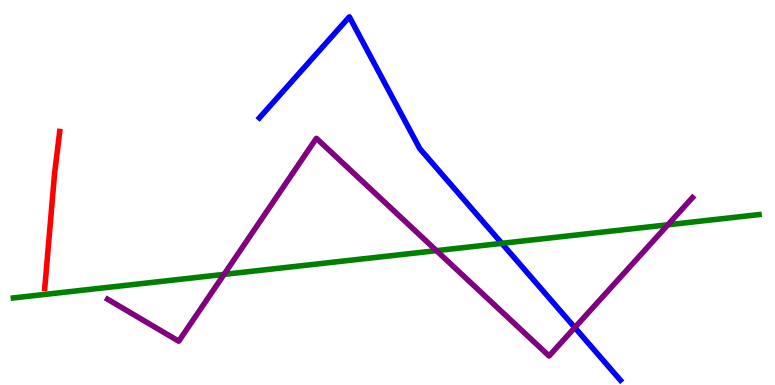[{'lines': ['blue', 'red'], 'intersections': []}, {'lines': ['green', 'red'], 'intersections': []}, {'lines': ['purple', 'red'], 'intersections': []}, {'lines': ['blue', 'green'], 'intersections': [{'x': 6.48, 'y': 3.68}]}, {'lines': ['blue', 'purple'], 'intersections': [{'x': 7.42, 'y': 1.49}]}, {'lines': ['green', 'purple'], 'intersections': [{'x': 2.89, 'y': 2.87}, {'x': 5.63, 'y': 3.49}, {'x': 8.62, 'y': 4.16}]}]